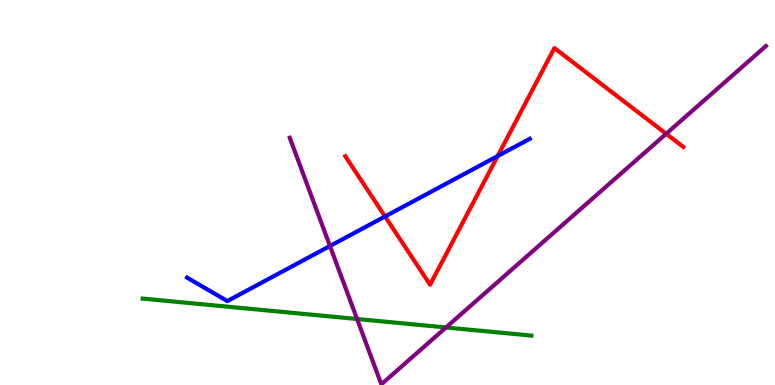[{'lines': ['blue', 'red'], 'intersections': [{'x': 4.97, 'y': 4.38}, {'x': 6.42, 'y': 5.95}]}, {'lines': ['green', 'red'], 'intersections': []}, {'lines': ['purple', 'red'], 'intersections': [{'x': 8.6, 'y': 6.53}]}, {'lines': ['blue', 'green'], 'intersections': []}, {'lines': ['blue', 'purple'], 'intersections': [{'x': 4.26, 'y': 3.61}]}, {'lines': ['green', 'purple'], 'intersections': [{'x': 4.61, 'y': 1.71}, {'x': 5.75, 'y': 1.49}]}]